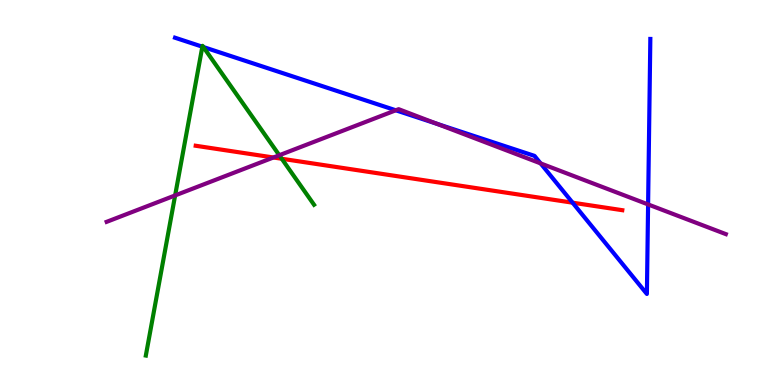[{'lines': ['blue', 'red'], 'intersections': [{'x': 7.39, 'y': 4.74}]}, {'lines': ['green', 'red'], 'intersections': [{'x': 3.64, 'y': 5.88}]}, {'lines': ['purple', 'red'], 'intersections': [{'x': 3.53, 'y': 5.91}]}, {'lines': ['blue', 'green'], 'intersections': [{'x': 2.61, 'y': 8.79}, {'x': 2.62, 'y': 8.78}]}, {'lines': ['blue', 'purple'], 'intersections': [{'x': 5.11, 'y': 7.14}, {'x': 5.64, 'y': 6.78}, {'x': 6.98, 'y': 5.76}, {'x': 8.36, 'y': 4.69}]}, {'lines': ['green', 'purple'], 'intersections': [{'x': 2.26, 'y': 4.92}, {'x': 3.6, 'y': 5.97}]}]